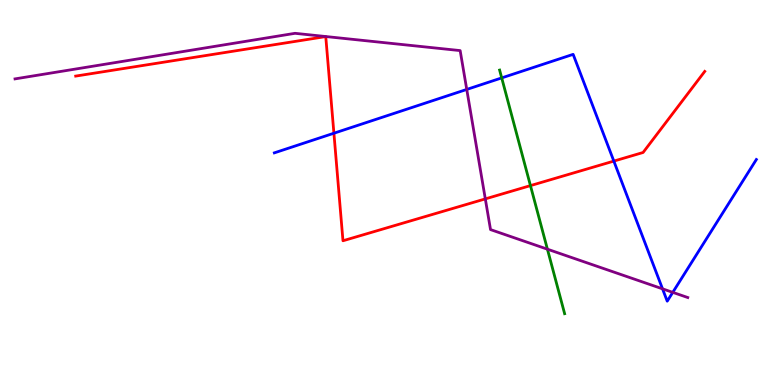[{'lines': ['blue', 'red'], 'intersections': [{'x': 4.31, 'y': 6.54}, {'x': 7.92, 'y': 5.82}]}, {'lines': ['green', 'red'], 'intersections': [{'x': 6.84, 'y': 5.18}]}, {'lines': ['purple', 'red'], 'intersections': [{'x': 6.26, 'y': 4.83}]}, {'lines': ['blue', 'green'], 'intersections': [{'x': 6.47, 'y': 7.98}]}, {'lines': ['blue', 'purple'], 'intersections': [{'x': 6.02, 'y': 7.68}, {'x': 8.55, 'y': 2.5}, {'x': 8.68, 'y': 2.41}]}, {'lines': ['green', 'purple'], 'intersections': [{'x': 7.06, 'y': 3.53}]}]